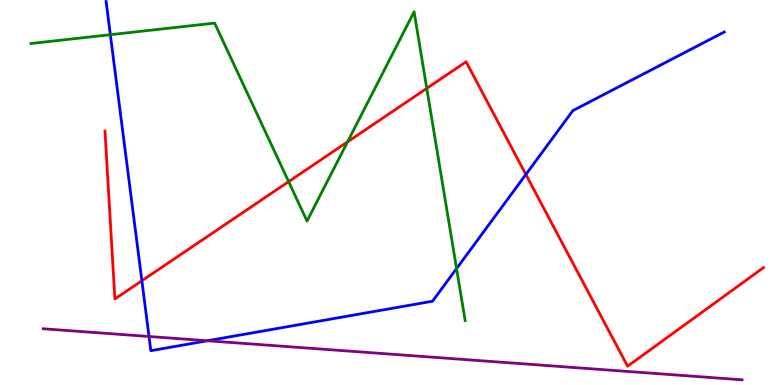[{'lines': ['blue', 'red'], 'intersections': [{'x': 1.83, 'y': 2.71}, {'x': 6.79, 'y': 5.47}]}, {'lines': ['green', 'red'], 'intersections': [{'x': 3.72, 'y': 5.28}, {'x': 4.48, 'y': 6.32}, {'x': 5.51, 'y': 7.7}]}, {'lines': ['purple', 'red'], 'intersections': []}, {'lines': ['blue', 'green'], 'intersections': [{'x': 1.42, 'y': 9.1}, {'x': 5.89, 'y': 3.02}]}, {'lines': ['blue', 'purple'], 'intersections': [{'x': 1.92, 'y': 1.26}, {'x': 2.68, 'y': 1.15}]}, {'lines': ['green', 'purple'], 'intersections': []}]